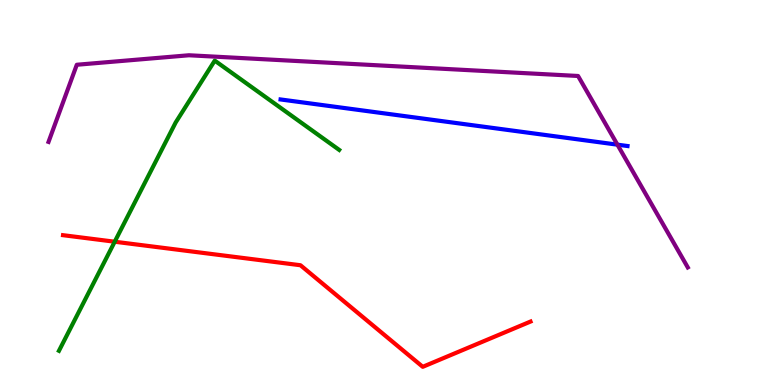[{'lines': ['blue', 'red'], 'intersections': []}, {'lines': ['green', 'red'], 'intersections': [{'x': 1.48, 'y': 3.72}]}, {'lines': ['purple', 'red'], 'intersections': []}, {'lines': ['blue', 'green'], 'intersections': []}, {'lines': ['blue', 'purple'], 'intersections': [{'x': 7.97, 'y': 6.24}]}, {'lines': ['green', 'purple'], 'intersections': []}]